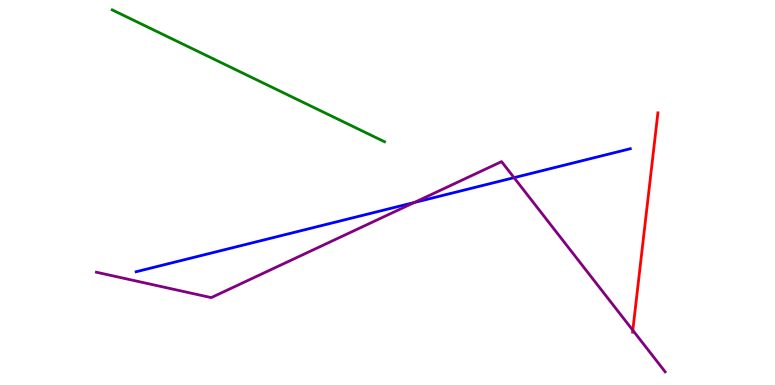[{'lines': ['blue', 'red'], 'intersections': []}, {'lines': ['green', 'red'], 'intersections': []}, {'lines': ['purple', 'red'], 'intersections': [{'x': 8.17, 'y': 1.42}]}, {'lines': ['blue', 'green'], 'intersections': []}, {'lines': ['blue', 'purple'], 'intersections': [{'x': 5.35, 'y': 4.74}, {'x': 6.63, 'y': 5.39}]}, {'lines': ['green', 'purple'], 'intersections': []}]